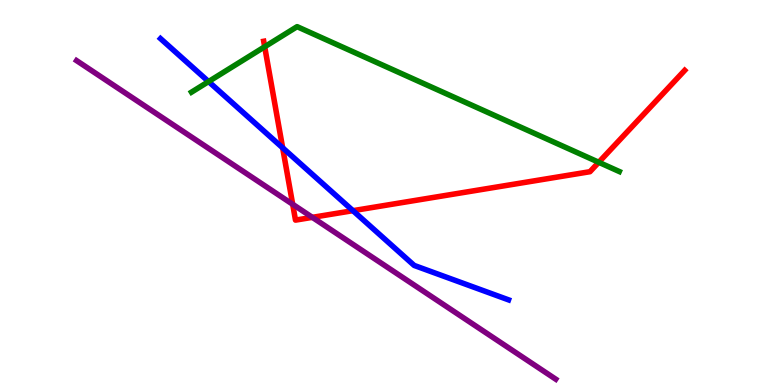[{'lines': ['blue', 'red'], 'intersections': [{'x': 3.65, 'y': 6.16}, {'x': 4.55, 'y': 4.53}]}, {'lines': ['green', 'red'], 'intersections': [{'x': 3.42, 'y': 8.79}, {'x': 7.73, 'y': 5.78}]}, {'lines': ['purple', 'red'], 'intersections': [{'x': 3.78, 'y': 4.69}, {'x': 4.03, 'y': 4.35}]}, {'lines': ['blue', 'green'], 'intersections': [{'x': 2.69, 'y': 7.88}]}, {'lines': ['blue', 'purple'], 'intersections': []}, {'lines': ['green', 'purple'], 'intersections': []}]